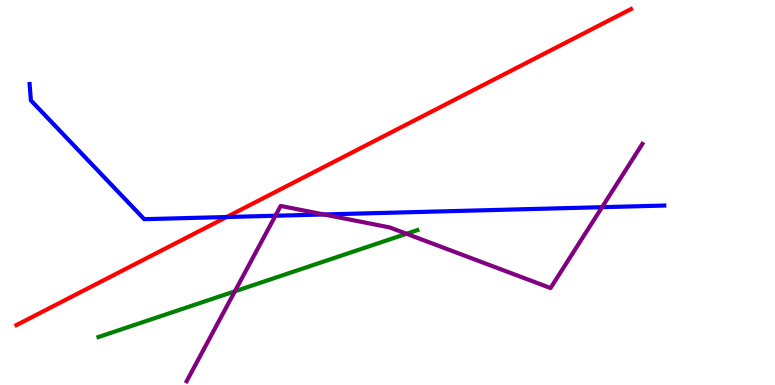[{'lines': ['blue', 'red'], 'intersections': [{'x': 2.92, 'y': 4.36}]}, {'lines': ['green', 'red'], 'intersections': []}, {'lines': ['purple', 'red'], 'intersections': []}, {'lines': ['blue', 'green'], 'intersections': []}, {'lines': ['blue', 'purple'], 'intersections': [{'x': 3.55, 'y': 4.4}, {'x': 4.18, 'y': 4.43}, {'x': 7.77, 'y': 4.62}]}, {'lines': ['green', 'purple'], 'intersections': [{'x': 3.03, 'y': 2.43}, {'x': 5.25, 'y': 3.93}]}]